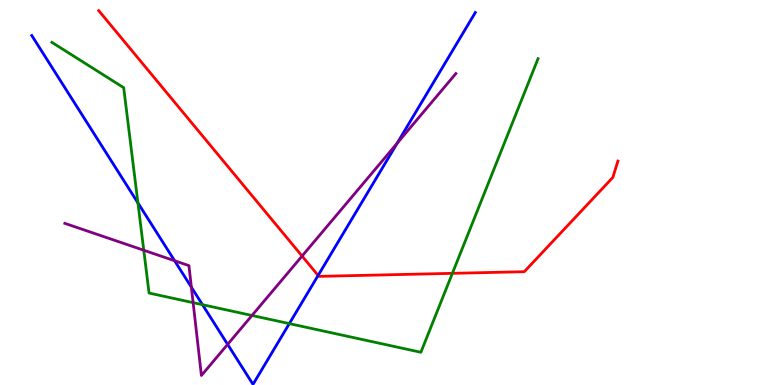[{'lines': ['blue', 'red'], 'intersections': [{'x': 4.1, 'y': 2.85}]}, {'lines': ['green', 'red'], 'intersections': [{'x': 5.84, 'y': 2.9}]}, {'lines': ['purple', 'red'], 'intersections': [{'x': 3.9, 'y': 3.35}]}, {'lines': ['blue', 'green'], 'intersections': [{'x': 1.78, 'y': 4.73}, {'x': 2.61, 'y': 2.09}, {'x': 3.73, 'y': 1.59}]}, {'lines': ['blue', 'purple'], 'intersections': [{'x': 2.25, 'y': 3.23}, {'x': 2.47, 'y': 2.54}, {'x': 2.94, 'y': 1.06}, {'x': 5.12, 'y': 6.28}]}, {'lines': ['green', 'purple'], 'intersections': [{'x': 1.86, 'y': 3.5}, {'x': 2.49, 'y': 2.14}, {'x': 3.25, 'y': 1.81}]}]